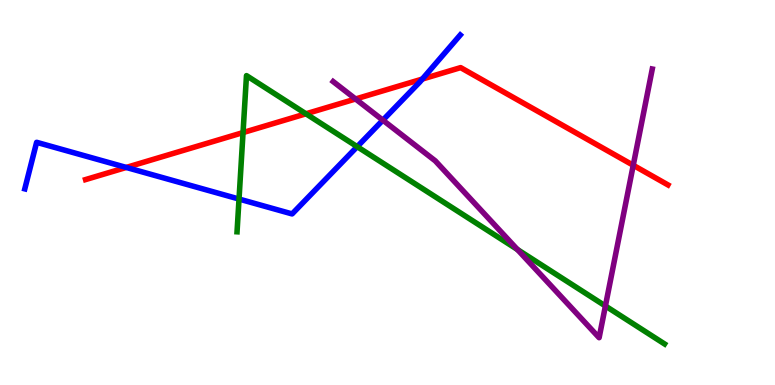[{'lines': ['blue', 'red'], 'intersections': [{'x': 1.63, 'y': 5.65}, {'x': 5.45, 'y': 7.95}]}, {'lines': ['green', 'red'], 'intersections': [{'x': 3.14, 'y': 6.56}, {'x': 3.95, 'y': 7.04}]}, {'lines': ['purple', 'red'], 'intersections': [{'x': 4.59, 'y': 7.43}, {'x': 8.17, 'y': 5.71}]}, {'lines': ['blue', 'green'], 'intersections': [{'x': 3.08, 'y': 4.83}, {'x': 4.61, 'y': 6.19}]}, {'lines': ['blue', 'purple'], 'intersections': [{'x': 4.94, 'y': 6.88}]}, {'lines': ['green', 'purple'], 'intersections': [{'x': 6.68, 'y': 3.52}, {'x': 7.81, 'y': 2.05}]}]